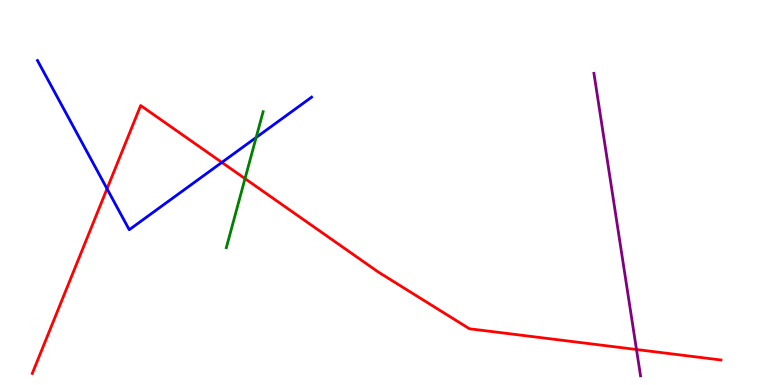[{'lines': ['blue', 'red'], 'intersections': [{'x': 1.38, 'y': 5.1}, {'x': 2.86, 'y': 5.78}]}, {'lines': ['green', 'red'], 'intersections': [{'x': 3.16, 'y': 5.36}]}, {'lines': ['purple', 'red'], 'intersections': [{'x': 8.21, 'y': 0.922}]}, {'lines': ['blue', 'green'], 'intersections': [{'x': 3.31, 'y': 6.43}]}, {'lines': ['blue', 'purple'], 'intersections': []}, {'lines': ['green', 'purple'], 'intersections': []}]